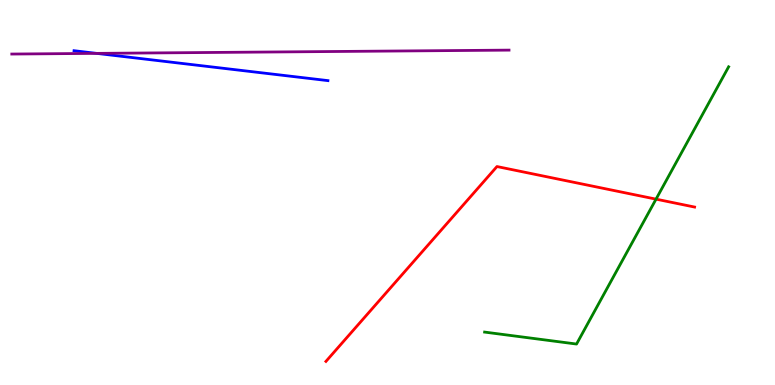[{'lines': ['blue', 'red'], 'intersections': []}, {'lines': ['green', 'red'], 'intersections': [{'x': 8.46, 'y': 4.83}]}, {'lines': ['purple', 'red'], 'intersections': []}, {'lines': ['blue', 'green'], 'intersections': []}, {'lines': ['blue', 'purple'], 'intersections': [{'x': 1.25, 'y': 8.61}]}, {'lines': ['green', 'purple'], 'intersections': []}]